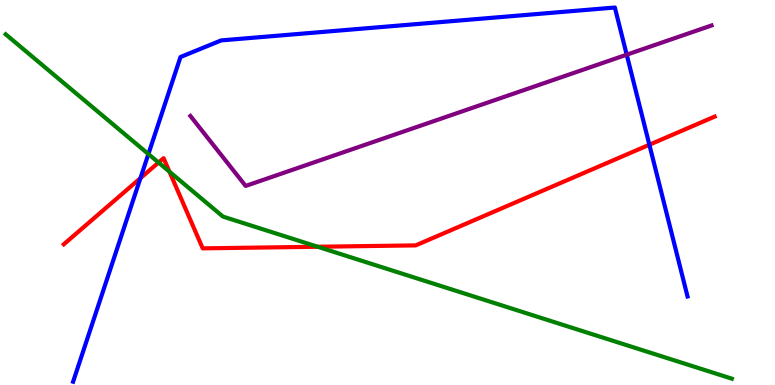[{'lines': ['blue', 'red'], 'intersections': [{'x': 1.81, 'y': 5.37}, {'x': 8.38, 'y': 6.24}]}, {'lines': ['green', 'red'], 'intersections': [{'x': 2.05, 'y': 5.78}, {'x': 2.19, 'y': 5.54}, {'x': 4.1, 'y': 3.59}]}, {'lines': ['purple', 'red'], 'intersections': []}, {'lines': ['blue', 'green'], 'intersections': [{'x': 1.91, 'y': 6.0}]}, {'lines': ['blue', 'purple'], 'intersections': [{'x': 8.09, 'y': 8.58}]}, {'lines': ['green', 'purple'], 'intersections': []}]